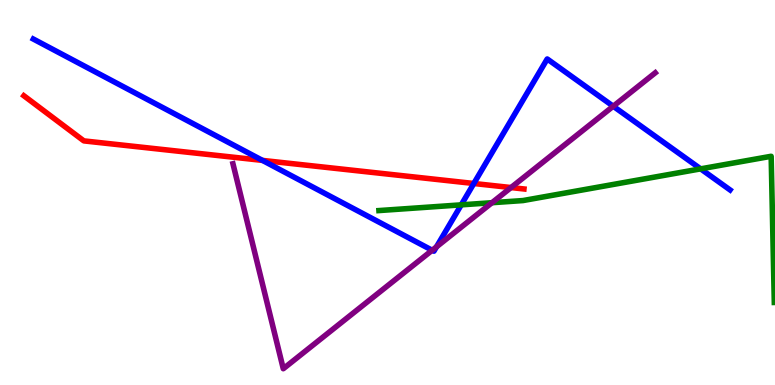[{'lines': ['blue', 'red'], 'intersections': [{'x': 3.39, 'y': 5.83}, {'x': 6.11, 'y': 5.23}]}, {'lines': ['green', 'red'], 'intersections': []}, {'lines': ['purple', 'red'], 'intersections': [{'x': 6.59, 'y': 5.13}]}, {'lines': ['blue', 'green'], 'intersections': [{'x': 5.95, 'y': 4.68}, {'x': 9.04, 'y': 5.61}]}, {'lines': ['blue', 'purple'], 'intersections': [{'x': 5.58, 'y': 3.5}, {'x': 5.63, 'y': 3.59}, {'x': 7.91, 'y': 7.24}]}, {'lines': ['green', 'purple'], 'intersections': [{'x': 6.35, 'y': 4.73}]}]